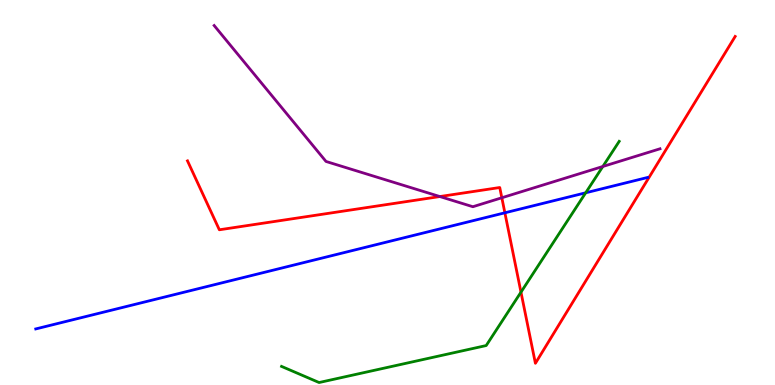[{'lines': ['blue', 'red'], 'intersections': [{'x': 6.51, 'y': 4.47}]}, {'lines': ['green', 'red'], 'intersections': [{'x': 6.72, 'y': 2.41}]}, {'lines': ['purple', 'red'], 'intersections': [{'x': 5.68, 'y': 4.89}, {'x': 6.48, 'y': 4.86}]}, {'lines': ['blue', 'green'], 'intersections': [{'x': 7.56, 'y': 4.99}]}, {'lines': ['blue', 'purple'], 'intersections': []}, {'lines': ['green', 'purple'], 'intersections': [{'x': 7.78, 'y': 5.68}]}]